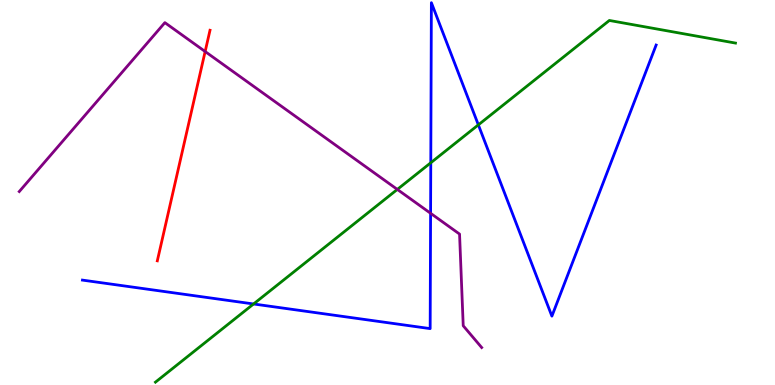[{'lines': ['blue', 'red'], 'intersections': []}, {'lines': ['green', 'red'], 'intersections': []}, {'lines': ['purple', 'red'], 'intersections': [{'x': 2.65, 'y': 8.66}]}, {'lines': ['blue', 'green'], 'intersections': [{'x': 3.27, 'y': 2.1}, {'x': 5.56, 'y': 5.77}, {'x': 6.17, 'y': 6.76}]}, {'lines': ['blue', 'purple'], 'intersections': [{'x': 5.56, 'y': 4.46}]}, {'lines': ['green', 'purple'], 'intersections': [{'x': 5.13, 'y': 5.08}]}]